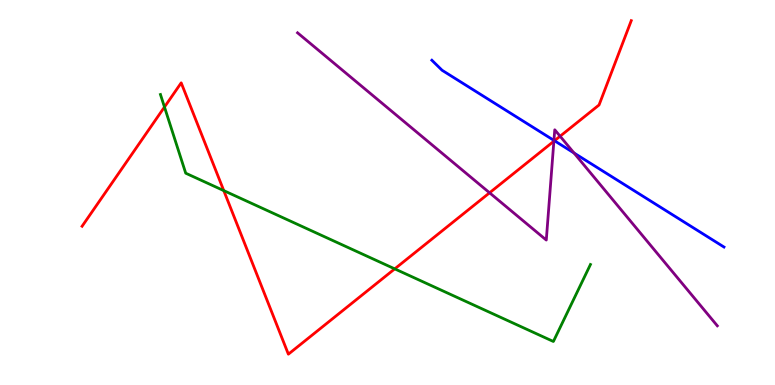[{'lines': ['blue', 'red'], 'intersections': [{'x': 7.15, 'y': 6.34}]}, {'lines': ['green', 'red'], 'intersections': [{'x': 2.12, 'y': 7.22}, {'x': 2.89, 'y': 5.05}, {'x': 5.09, 'y': 3.02}]}, {'lines': ['purple', 'red'], 'intersections': [{'x': 6.32, 'y': 4.99}, {'x': 7.15, 'y': 6.33}, {'x': 7.23, 'y': 6.46}]}, {'lines': ['blue', 'green'], 'intersections': []}, {'lines': ['blue', 'purple'], 'intersections': [{'x': 7.15, 'y': 6.35}, {'x': 7.41, 'y': 6.03}]}, {'lines': ['green', 'purple'], 'intersections': []}]